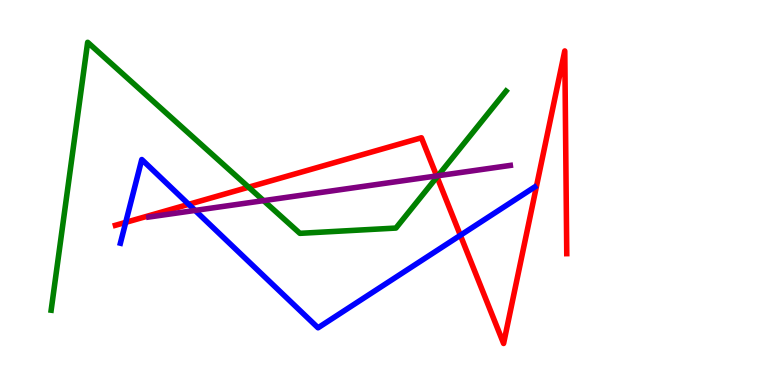[{'lines': ['blue', 'red'], 'intersections': [{'x': 1.62, 'y': 4.22}, {'x': 2.44, 'y': 4.69}, {'x': 5.94, 'y': 3.89}]}, {'lines': ['green', 'red'], 'intersections': [{'x': 3.21, 'y': 5.14}, {'x': 5.64, 'y': 5.4}]}, {'lines': ['purple', 'red'], 'intersections': [{'x': 5.63, 'y': 5.43}]}, {'lines': ['blue', 'green'], 'intersections': []}, {'lines': ['blue', 'purple'], 'intersections': [{'x': 2.52, 'y': 4.53}]}, {'lines': ['green', 'purple'], 'intersections': [{'x': 3.4, 'y': 4.79}, {'x': 5.65, 'y': 5.44}]}]